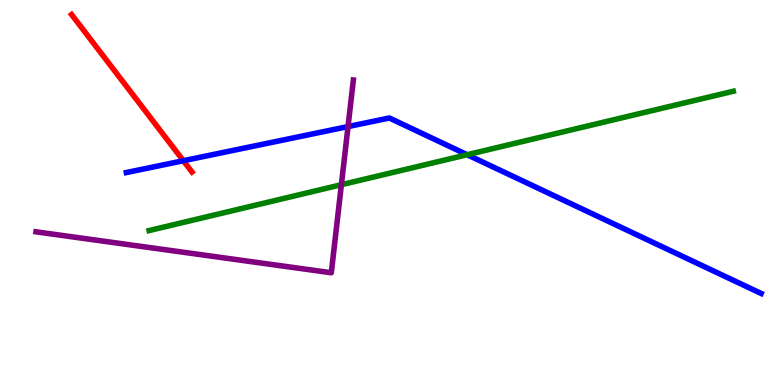[{'lines': ['blue', 'red'], 'intersections': [{'x': 2.37, 'y': 5.83}]}, {'lines': ['green', 'red'], 'intersections': []}, {'lines': ['purple', 'red'], 'intersections': []}, {'lines': ['blue', 'green'], 'intersections': [{'x': 6.03, 'y': 5.98}]}, {'lines': ['blue', 'purple'], 'intersections': [{'x': 4.49, 'y': 6.71}]}, {'lines': ['green', 'purple'], 'intersections': [{'x': 4.4, 'y': 5.2}]}]